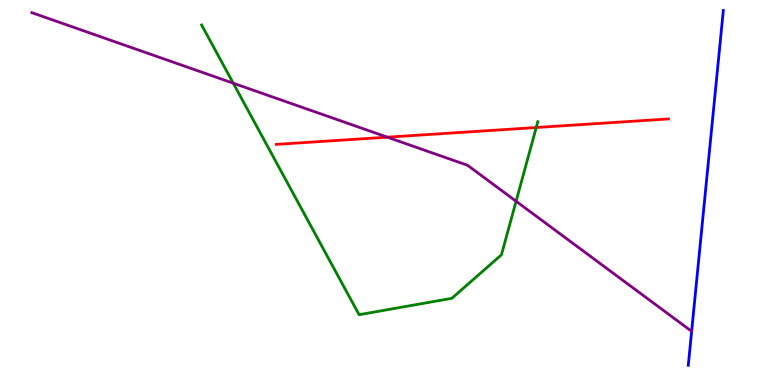[{'lines': ['blue', 'red'], 'intersections': []}, {'lines': ['green', 'red'], 'intersections': [{'x': 6.92, 'y': 6.69}]}, {'lines': ['purple', 'red'], 'intersections': [{'x': 5.0, 'y': 6.44}]}, {'lines': ['blue', 'green'], 'intersections': []}, {'lines': ['blue', 'purple'], 'intersections': []}, {'lines': ['green', 'purple'], 'intersections': [{'x': 3.01, 'y': 7.84}, {'x': 6.66, 'y': 4.77}]}]